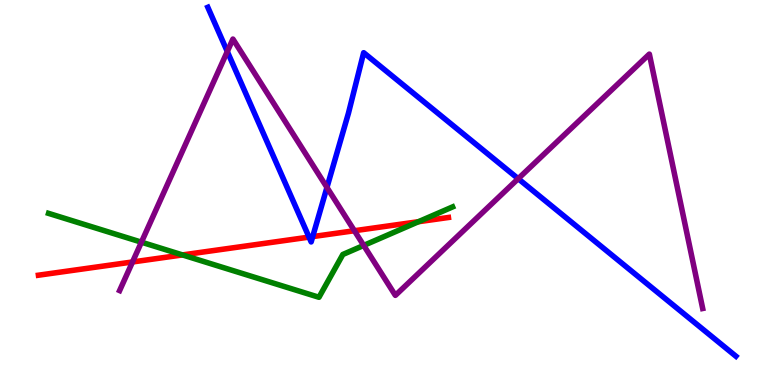[{'lines': ['blue', 'red'], 'intersections': [{'x': 3.99, 'y': 3.84}, {'x': 4.03, 'y': 3.85}]}, {'lines': ['green', 'red'], 'intersections': [{'x': 2.35, 'y': 3.38}, {'x': 5.4, 'y': 4.24}]}, {'lines': ['purple', 'red'], 'intersections': [{'x': 1.71, 'y': 3.2}, {'x': 4.57, 'y': 4.01}]}, {'lines': ['blue', 'green'], 'intersections': []}, {'lines': ['blue', 'purple'], 'intersections': [{'x': 2.93, 'y': 8.66}, {'x': 4.22, 'y': 5.13}, {'x': 6.69, 'y': 5.36}]}, {'lines': ['green', 'purple'], 'intersections': [{'x': 1.82, 'y': 3.71}, {'x': 4.69, 'y': 3.63}]}]